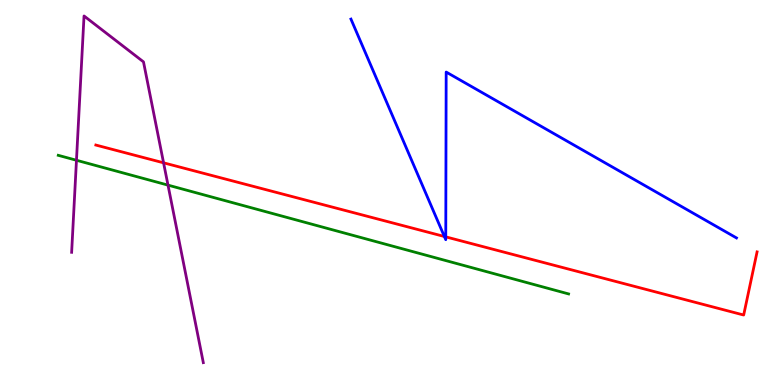[{'lines': ['blue', 'red'], 'intersections': [{'x': 5.73, 'y': 3.86}, {'x': 5.75, 'y': 3.85}]}, {'lines': ['green', 'red'], 'intersections': []}, {'lines': ['purple', 'red'], 'intersections': [{'x': 2.11, 'y': 5.77}]}, {'lines': ['blue', 'green'], 'intersections': []}, {'lines': ['blue', 'purple'], 'intersections': []}, {'lines': ['green', 'purple'], 'intersections': [{'x': 0.987, 'y': 5.84}, {'x': 2.17, 'y': 5.19}]}]